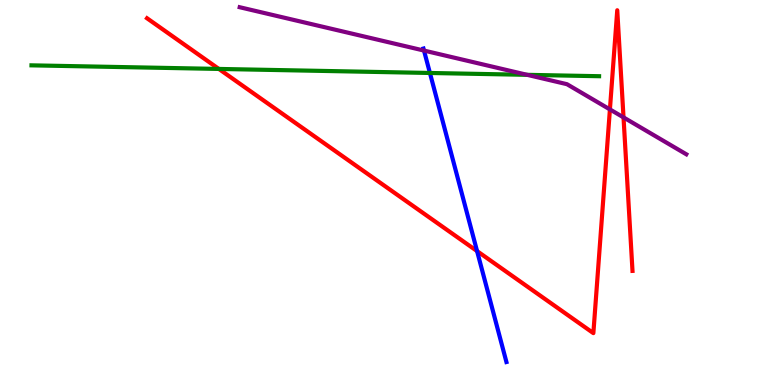[{'lines': ['blue', 'red'], 'intersections': [{'x': 6.16, 'y': 3.48}]}, {'lines': ['green', 'red'], 'intersections': [{'x': 2.82, 'y': 8.21}]}, {'lines': ['purple', 'red'], 'intersections': [{'x': 7.87, 'y': 7.16}, {'x': 8.05, 'y': 6.95}]}, {'lines': ['blue', 'green'], 'intersections': [{'x': 5.55, 'y': 8.1}]}, {'lines': ['blue', 'purple'], 'intersections': [{'x': 5.47, 'y': 8.69}]}, {'lines': ['green', 'purple'], 'intersections': [{'x': 6.8, 'y': 8.06}]}]